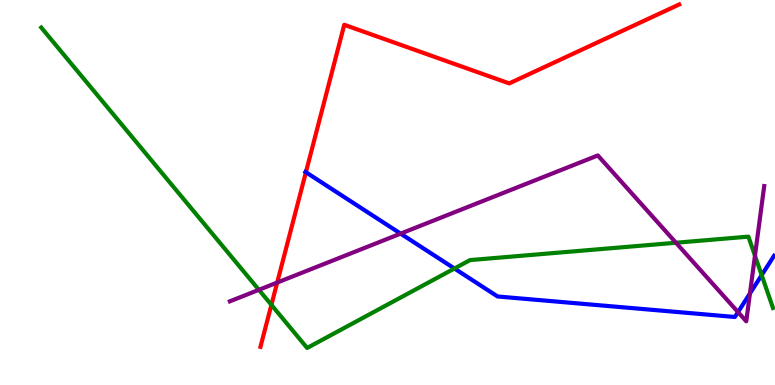[{'lines': ['blue', 'red'], 'intersections': [{'x': 3.95, 'y': 5.53}]}, {'lines': ['green', 'red'], 'intersections': [{'x': 3.5, 'y': 2.08}]}, {'lines': ['purple', 'red'], 'intersections': [{'x': 3.58, 'y': 2.66}]}, {'lines': ['blue', 'green'], 'intersections': [{'x': 5.86, 'y': 3.03}, {'x': 9.83, 'y': 2.85}]}, {'lines': ['blue', 'purple'], 'intersections': [{'x': 5.17, 'y': 3.93}, {'x': 9.52, 'y': 1.89}, {'x': 9.68, 'y': 2.38}]}, {'lines': ['green', 'purple'], 'intersections': [{'x': 3.34, 'y': 2.47}, {'x': 8.72, 'y': 3.69}, {'x': 9.74, 'y': 3.36}]}]